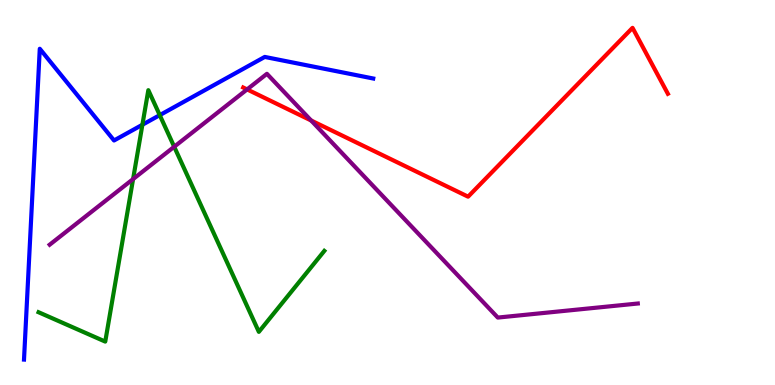[{'lines': ['blue', 'red'], 'intersections': []}, {'lines': ['green', 'red'], 'intersections': []}, {'lines': ['purple', 'red'], 'intersections': [{'x': 3.19, 'y': 7.68}, {'x': 4.01, 'y': 6.87}]}, {'lines': ['blue', 'green'], 'intersections': [{'x': 1.84, 'y': 6.76}, {'x': 2.06, 'y': 7.01}]}, {'lines': ['blue', 'purple'], 'intersections': []}, {'lines': ['green', 'purple'], 'intersections': [{'x': 1.72, 'y': 5.35}, {'x': 2.25, 'y': 6.19}]}]